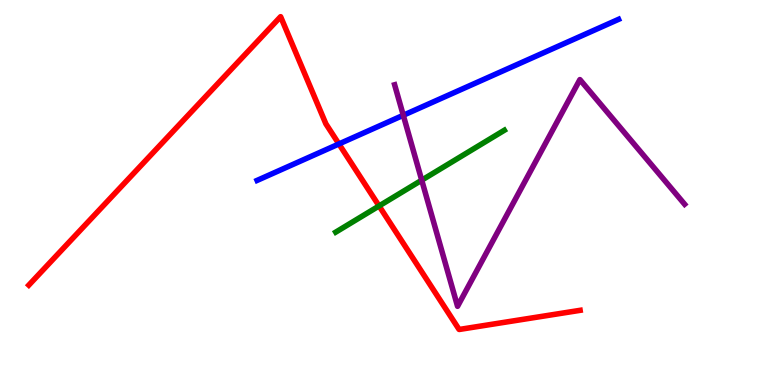[{'lines': ['blue', 'red'], 'intersections': [{'x': 4.37, 'y': 6.26}]}, {'lines': ['green', 'red'], 'intersections': [{'x': 4.89, 'y': 4.65}]}, {'lines': ['purple', 'red'], 'intersections': []}, {'lines': ['blue', 'green'], 'intersections': []}, {'lines': ['blue', 'purple'], 'intersections': [{'x': 5.2, 'y': 7.01}]}, {'lines': ['green', 'purple'], 'intersections': [{'x': 5.44, 'y': 5.32}]}]